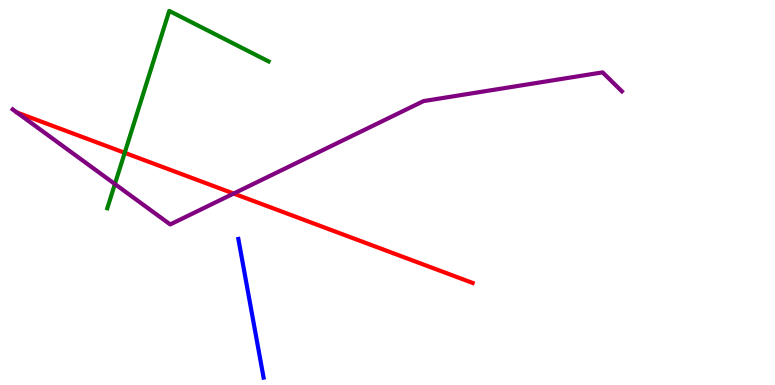[{'lines': ['blue', 'red'], 'intersections': []}, {'lines': ['green', 'red'], 'intersections': [{'x': 1.61, 'y': 6.03}]}, {'lines': ['purple', 'red'], 'intersections': [{'x': 3.01, 'y': 4.97}]}, {'lines': ['blue', 'green'], 'intersections': []}, {'lines': ['blue', 'purple'], 'intersections': []}, {'lines': ['green', 'purple'], 'intersections': [{'x': 1.48, 'y': 5.22}]}]